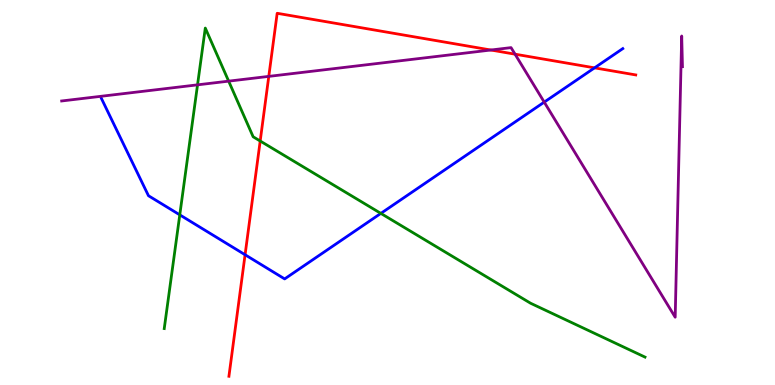[{'lines': ['blue', 'red'], 'intersections': [{'x': 3.16, 'y': 3.38}, {'x': 7.67, 'y': 8.24}]}, {'lines': ['green', 'red'], 'intersections': [{'x': 3.36, 'y': 6.34}]}, {'lines': ['purple', 'red'], 'intersections': [{'x': 3.47, 'y': 8.02}, {'x': 6.33, 'y': 8.7}, {'x': 6.65, 'y': 8.59}]}, {'lines': ['blue', 'green'], 'intersections': [{'x': 2.32, 'y': 4.42}, {'x': 4.91, 'y': 4.46}]}, {'lines': ['blue', 'purple'], 'intersections': [{'x': 7.02, 'y': 7.35}]}, {'lines': ['green', 'purple'], 'intersections': [{'x': 2.55, 'y': 7.8}, {'x': 2.95, 'y': 7.89}]}]